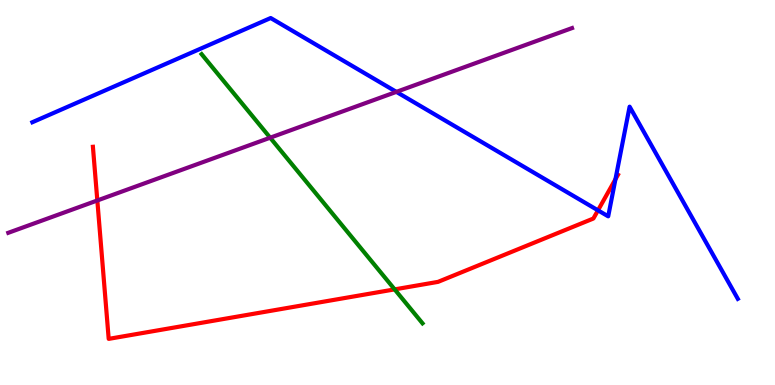[{'lines': ['blue', 'red'], 'intersections': [{'x': 7.72, 'y': 4.54}, {'x': 7.94, 'y': 5.34}]}, {'lines': ['green', 'red'], 'intersections': [{'x': 5.09, 'y': 2.48}]}, {'lines': ['purple', 'red'], 'intersections': [{'x': 1.26, 'y': 4.79}]}, {'lines': ['blue', 'green'], 'intersections': []}, {'lines': ['blue', 'purple'], 'intersections': [{'x': 5.11, 'y': 7.61}]}, {'lines': ['green', 'purple'], 'intersections': [{'x': 3.49, 'y': 6.42}]}]